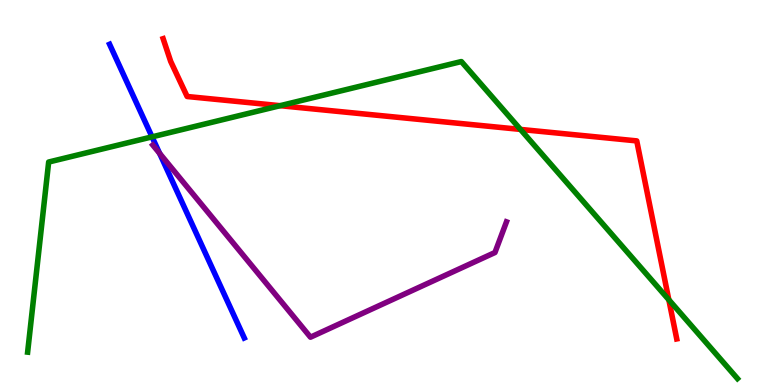[{'lines': ['blue', 'red'], 'intersections': []}, {'lines': ['green', 'red'], 'intersections': [{'x': 3.61, 'y': 7.25}, {'x': 6.72, 'y': 6.64}, {'x': 8.63, 'y': 2.21}]}, {'lines': ['purple', 'red'], 'intersections': []}, {'lines': ['blue', 'green'], 'intersections': [{'x': 1.96, 'y': 6.45}]}, {'lines': ['blue', 'purple'], 'intersections': [{'x': 2.06, 'y': 6.02}]}, {'lines': ['green', 'purple'], 'intersections': []}]